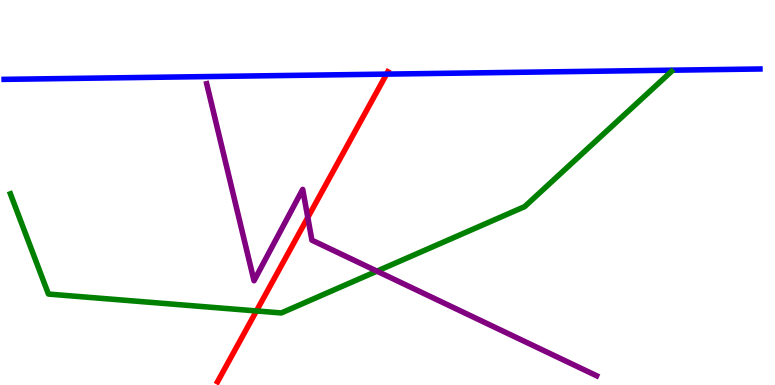[{'lines': ['blue', 'red'], 'intersections': [{'x': 4.99, 'y': 8.08}]}, {'lines': ['green', 'red'], 'intersections': [{'x': 3.31, 'y': 1.92}]}, {'lines': ['purple', 'red'], 'intersections': [{'x': 3.97, 'y': 4.35}]}, {'lines': ['blue', 'green'], 'intersections': []}, {'lines': ['blue', 'purple'], 'intersections': []}, {'lines': ['green', 'purple'], 'intersections': [{'x': 4.86, 'y': 2.96}]}]